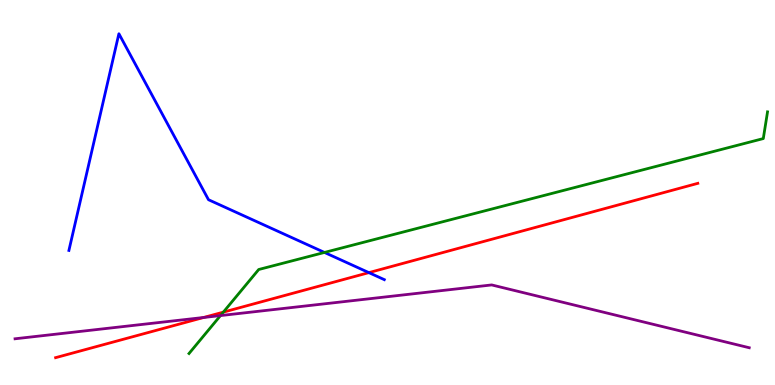[{'lines': ['blue', 'red'], 'intersections': [{'x': 4.76, 'y': 2.92}]}, {'lines': ['green', 'red'], 'intersections': [{'x': 2.88, 'y': 1.89}]}, {'lines': ['purple', 'red'], 'intersections': [{'x': 2.63, 'y': 1.75}]}, {'lines': ['blue', 'green'], 'intersections': [{'x': 4.19, 'y': 3.44}]}, {'lines': ['blue', 'purple'], 'intersections': []}, {'lines': ['green', 'purple'], 'intersections': [{'x': 2.85, 'y': 1.8}]}]